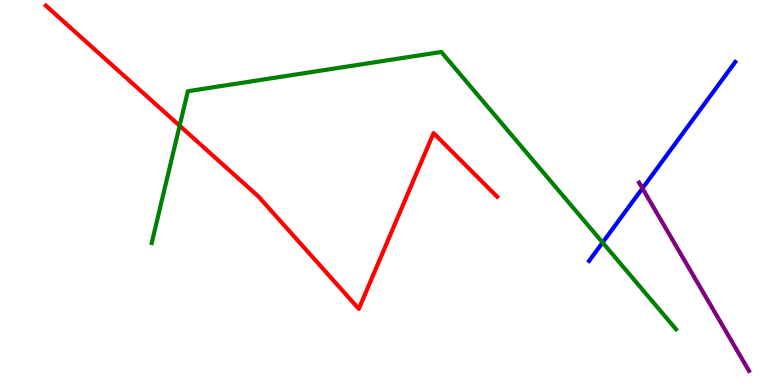[{'lines': ['blue', 'red'], 'intersections': []}, {'lines': ['green', 'red'], 'intersections': [{'x': 2.32, 'y': 6.73}]}, {'lines': ['purple', 'red'], 'intersections': []}, {'lines': ['blue', 'green'], 'intersections': [{'x': 7.78, 'y': 3.7}]}, {'lines': ['blue', 'purple'], 'intersections': [{'x': 8.29, 'y': 5.11}]}, {'lines': ['green', 'purple'], 'intersections': []}]